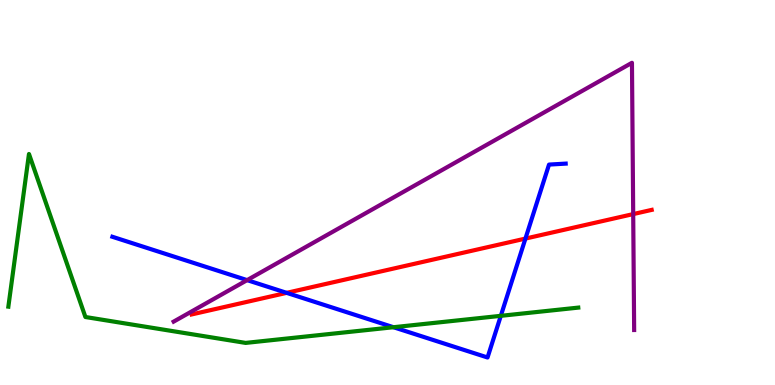[{'lines': ['blue', 'red'], 'intersections': [{'x': 3.7, 'y': 2.39}, {'x': 6.78, 'y': 3.8}]}, {'lines': ['green', 'red'], 'intersections': []}, {'lines': ['purple', 'red'], 'intersections': [{'x': 8.17, 'y': 4.44}]}, {'lines': ['blue', 'green'], 'intersections': [{'x': 5.08, 'y': 1.5}, {'x': 6.46, 'y': 1.8}]}, {'lines': ['blue', 'purple'], 'intersections': [{'x': 3.19, 'y': 2.72}]}, {'lines': ['green', 'purple'], 'intersections': []}]